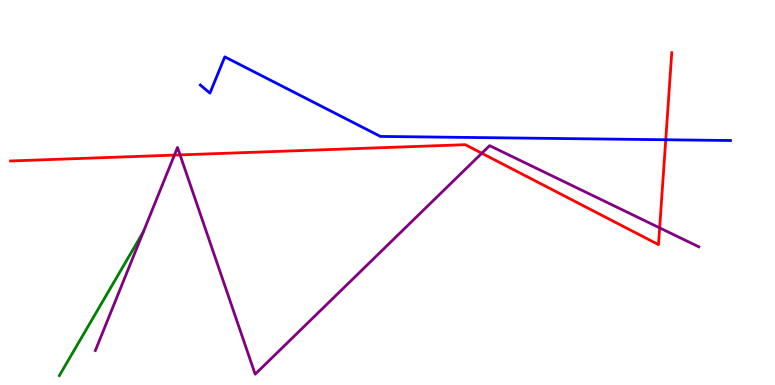[{'lines': ['blue', 'red'], 'intersections': [{'x': 8.59, 'y': 6.37}]}, {'lines': ['green', 'red'], 'intersections': []}, {'lines': ['purple', 'red'], 'intersections': [{'x': 2.25, 'y': 5.97}, {'x': 2.32, 'y': 5.98}, {'x': 6.22, 'y': 6.02}, {'x': 8.51, 'y': 4.08}]}, {'lines': ['blue', 'green'], 'intersections': []}, {'lines': ['blue', 'purple'], 'intersections': []}, {'lines': ['green', 'purple'], 'intersections': []}]